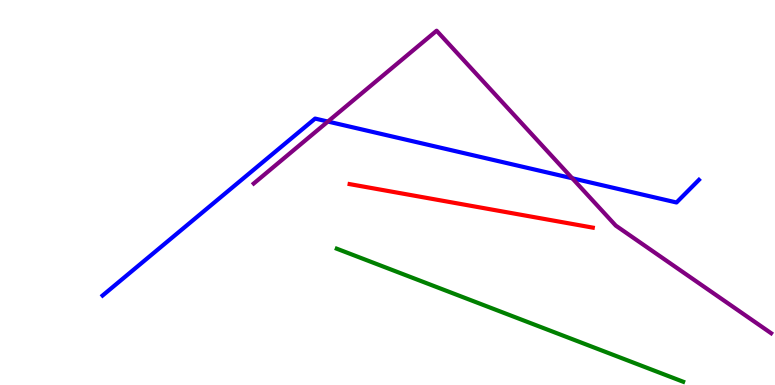[{'lines': ['blue', 'red'], 'intersections': []}, {'lines': ['green', 'red'], 'intersections': []}, {'lines': ['purple', 'red'], 'intersections': []}, {'lines': ['blue', 'green'], 'intersections': []}, {'lines': ['blue', 'purple'], 'intersections': [{'x': 4.23, 'y': 6.84}, {'x': 7.38, 'y': 5.37}]}, {'lines': ['green', 'purple'], 'intersections': []}]